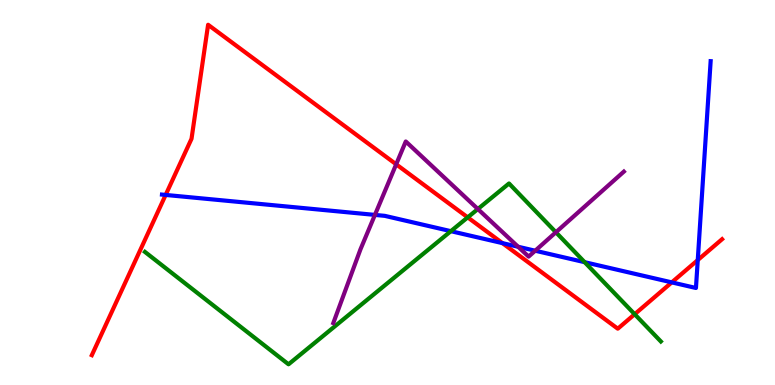[{'lines': ['blue', 'red'], 'intersections': [{'x': 2.14, 'y': 4.94}, {'x': 6.48, 'y': 3.69}, {'x': 8.67, 'y': 2.67}, {'x': 9.0, 'y': 3.24}]}, {'lines': ['green', 'red'], 'intersections': [{'x': 6.03, 'y': 4.35}, {'x': 8.19, 'y': 1.84}]}, {'lines': ['purple', 'red'], 'intersections': [{'x': 5.11, 'y': 5.73}]}, {'lines': ['blue', 'green'], 'intersections': [{'x': 5.82, 'y': 4.0}, {'x': 7.54, 'y': 3.19}]}, {'lines': ['blue', 'purple'], 'intersections': [{'x': 4.84, 'y': 4.42}, {'x': 6.69, 'y': 3.59}, {'x': 6.91, 'y': 3.49}]}, {'lines': ['green', 'purple'], 'intersections': [{'x': 6.17, 'y': 4.57}, {'x': 7.17, 'y': 3.97}]}]